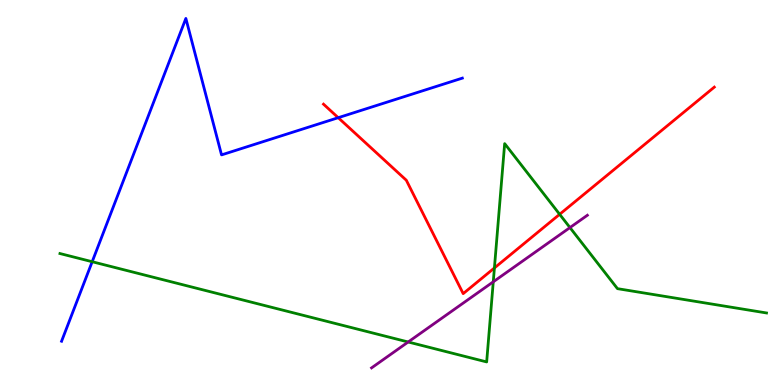[{'lines': ['blue', 'red'], 'intersections': [{'x': 4.36, 'y': 6.94}]}, {'lines': ['green', 'red'], 'intersections': [{'x': 6.38, 'y': 3.04}, {'x': 7.22, 'y': 4.43}]}, {'lines': ['purple', 'red'], 'intersections': []}, {'lines': ['blue', 'green'], 'intersections': [{'x': 1.19, 'y': 3.2}]}, {'lines': ['blue', 'purple'], 'intersections': []}, {'lines': ['green', 'purple'], 'intersections': [{'x': 5.27, 'y': 1.12}, {'x': 6.36, 'y': 2.68}, {'x': 7.35, 'y': 4.09}]}]